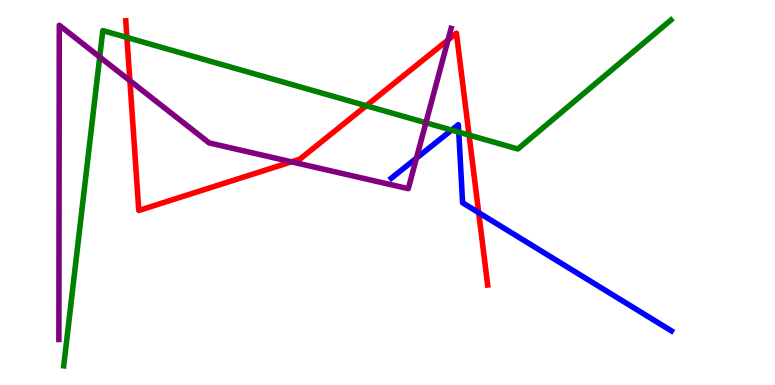[{'lines': ['blue', 'red'], 'intersections': [{'x': 6.18, 'y': 4.48}]}, {'lines': ['green', 'red'], 'intersections': [{'x': 1.64, 'y': 9.03}, {'x': 4.73, 'y': 7.25}, {'x': 6.05, 'y': 6.49}]}, {'lines': ['purple', 'red'], 'intersections': [{'x': 1.68, 'y': 7.9}, {'x': 3.76, 'y': 5.8}, {'x': 5.78, 'y': 8.96}]}, {'lines': ['blue', 'green'], 'intersections': [{'x': 5.83, 'y': 6.62}, {'x': 5.92, 'y': 6.57}]}, {'lines': ['blue', 'purple'], 'intersections': [{'x': 5.37, 'y': 5.89}]}, {'lines': ['green', 'purple'], 'intersections': [{'x': 1.29, 'y': 8.52}, {'x': 5.5, 'y': 6.81}]}]